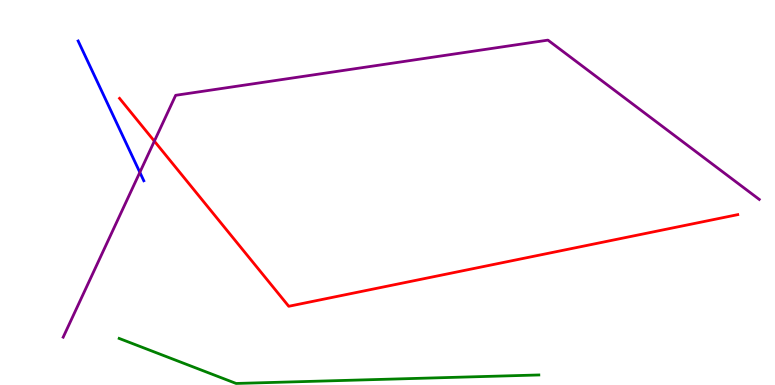[{'lines': ['blue', 'red'], 'intersections': []}, {'lines': ['green', 'red'], 'intersections': []}, {'lines': ['purple', 'red'], 'intersections': [{'x': 1.99, 'y': 6.33}]}, {'lines': ['blue', 'green'], 'intersections': []}, {'lines': ['blue', 'purple'], 'intersections': [{'x': 1.8, 'y': 5.52}]}, {'lines': ['green', 'purple'], 'intersections': []}]